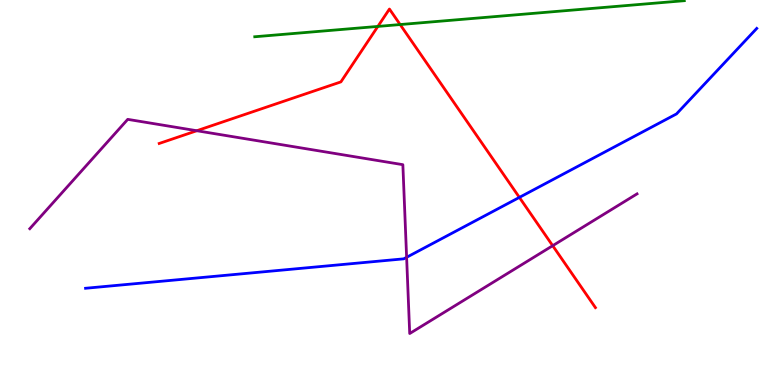[{'lines': ['blue', 'red'], 'intersections': [{'x': 6.7, 'y': 4.87}]}, {'lines': ['green', 'red'], 'intersections': [{'x': 4.88, 'y': 9.31}, {'x': 5.16, 'y': 9.36}]}, {'lines': ['purple', 'red'], 'intersections': [{'x': 2.54, 'y': 6.6}, {'x': 7.13, 'y': 3.62}]}, {'lines': ['blue', 'green'], 'intersections': []}, {'lines': ['blue', 'purple'], 'intersections': [{'x': 5.25, 'y': 3.32}]}, {'lines': ['green', 'purple'], 'intersections': []}]